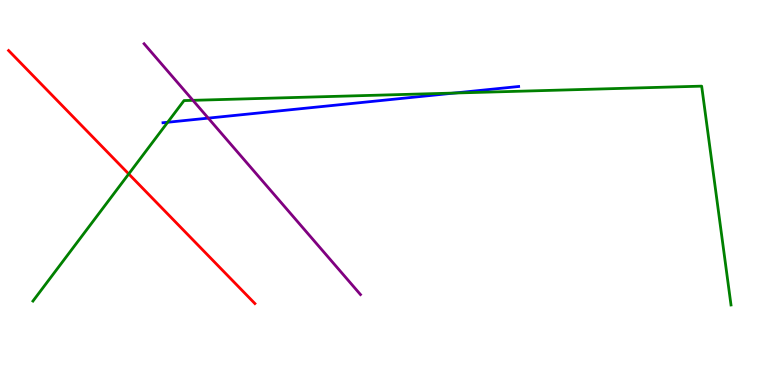[{'lines': ['blue', 'red'], 'intersections': []}, {'lines': ['green', 'red'], 'intersections': [{'x': 1.66, 'y': 5.48}]}, {'lines': ['purple', 'red'], 'intersections': []}, {'lines': ['blue', 'green'], 'intersections': [{'x': 2.16, 'y': 6.82}, {'x': 5.86, 'y': 7.58}]}, {'lines': ['blue', 'purple'], 'intersections': [{'x': 2.69, 'y': 6.93}]}, {'lines': ['green', 'purple'], 'intersections': [{'x': 2.49, 'y': 7.39}]}]